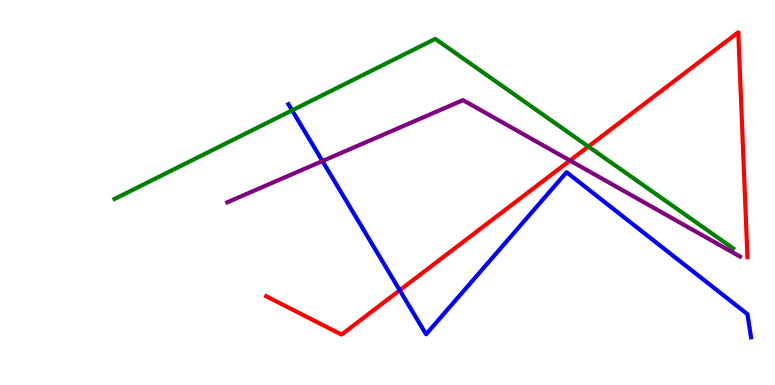[{'lines': ['blue', 'red'], 'intersections': [{'x': 5.16, 'y': 2.46}]}, {'lines': ['green', 'red'], 'intersections': [{'x': 7.59, 'y': 6.19}]}, {'lines': ['purple', 'red'], 'intersections': [{'x': 7.35, 'y': 5.83}]}, {'lines': ['blue', 'green'], 'intersections': [{'x': 3.77, 'y': 7.13}]}, {'lines': ['blue', 'purple'], 'intersections': [{'x': 4.16, 'y': 5.82}]}, {'lines': ['green', 'purple'], 'intersections': []}]